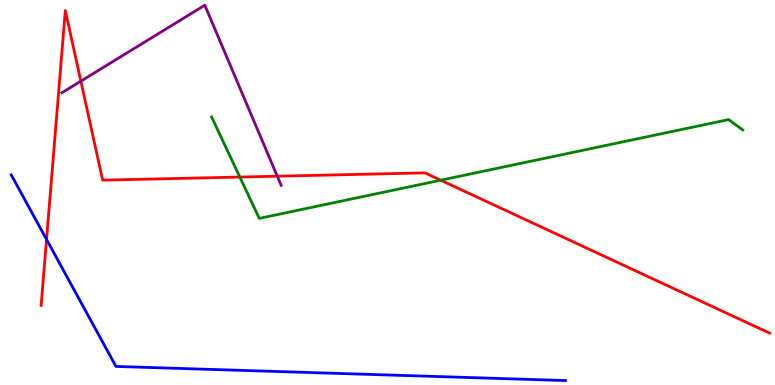[{'lines': ['blue', 'red'], 'intersections': [{'x': 0.601, 'y': 3.78}]}, {'lines': ['green', 'red'], 'intersections': [{'x': 3.09, 'y': 5.4}, {'x': 5.69, 'y': 5.32}]}, {'lines': ['purple', 'red'], 'intersections': [{'x': 1.04, 'y': 7.89}, {'x': 3.58, 'y': 5.42}]}, {'lines': ['blue', 'green'], 'intersections': []}, {'lines': ['blue', 'purple'], 'intersections': []}, {'lines': ['green', 'purple'], 'intersections': []}]